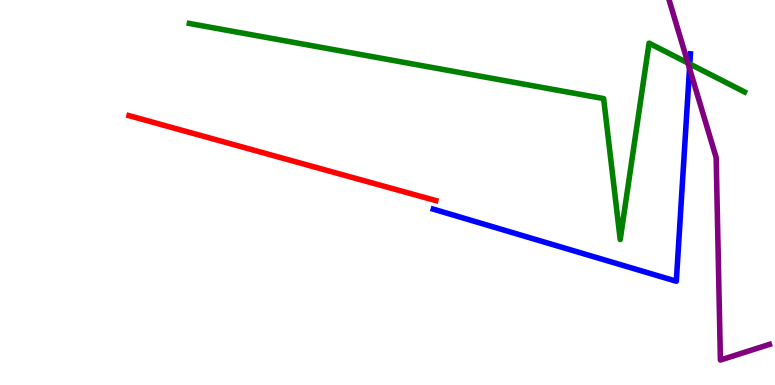[{'lines': ['blue', 'red'], 'intersections': []}, {'lines': ['green', 'red'], 'intersections': []}, {'lines': ['purple', 'red'], 'intersections': []}, {'lines': ['blue', 'green'], 'intersections': [{'x': 8.9, 'y': 8.34}]}, {'lines': ['blue', 'purple'], 'intersections': [{'x': 8.9, 'y': 8.22}]}, {'lines': ['green', 'purple'], 'intersections': [{'x': 8.88, 'y': 8.36}]}]